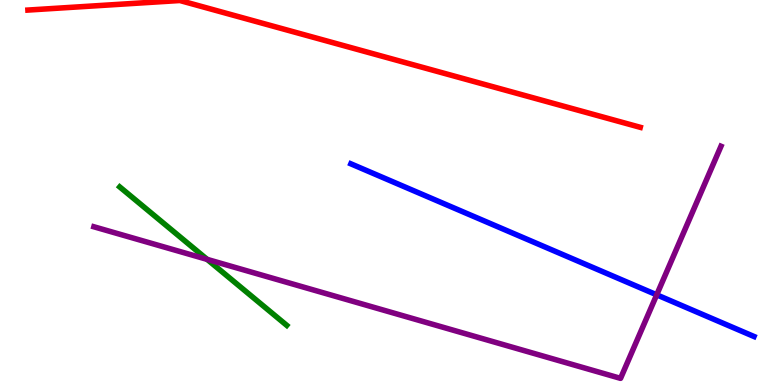[{'lines': ['blue', 'red'], 'intersections': []}, {'lines': ['green', 'red'], 'intersections': []}, {'lines': ['purple', 'red'], 'intersections': []}, {'lines': ['blue', 'green'], 'intersections': []}, {'lines': ['blue', 'purple'], 'intersections': [{'x': 8.47, 'y': 2.34}]}, {'lines': ['green', 'purple'], 'intersections': [{'x': 2.67, 'y': 3.26}]}]